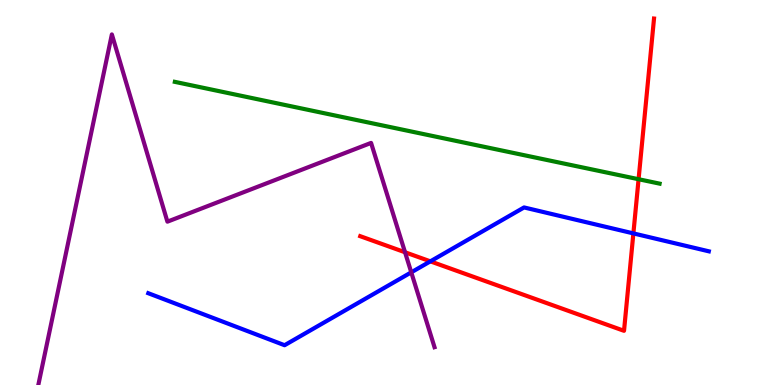[{'lines': ['blue', 'red'], 'intersections': [{'x': 5.55, 'y': 3.21}, {'x': 8.17, 'y': 3.94}]}, {'lines': ['green', 'red'], 'intersections': [{'x': 8.24, 'y': 5.34}]}, {'lines': ['purple', 'red'], 'intersections': [{'x': 5.23, 'y': 3.45}]}, {'lines': ['blue', 'green'], 'intersections': []}, {'lines': ['blue', 'purple'], 'intersections': [{'x': 5.31, 'y': 2.93}]}, {'lines': ['green', 'purple'], 'intersections': []}]